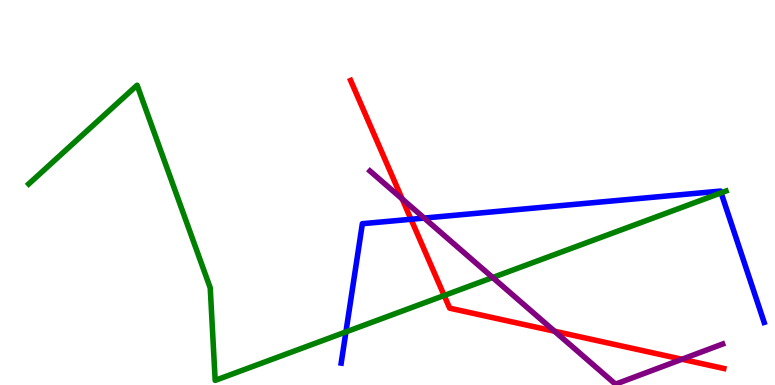[{'lines': ['blue', 'red'], 'intersections': [{'x': 5.3, 'y': 4.3}]}, {'lines': ['green', 'red'], 'intersections': [{'x': 5.73, 'y': 2.32}]}, {'lines': ['purple', 'red'], 'intersections': [{'x': 5.19, 'y': 4.83}, {'x': 7.16, 'y': 1.4}, {'x': 8.8, 'y': 0.669}]}, {'lines': ['blue', 'green'], 'intersections': [{'x': 4.46, 'y': 1.38}, {'x': 9.3, 'y': 4.99}]}, {'lines': ['blue', 'purple'], 'intersections': [{'x': 5.47, 'y': 4.34}]}, {'lines': ['green', 'purple'], 'intersections': [{'x': 6.36, 'y': 2.79}]}]